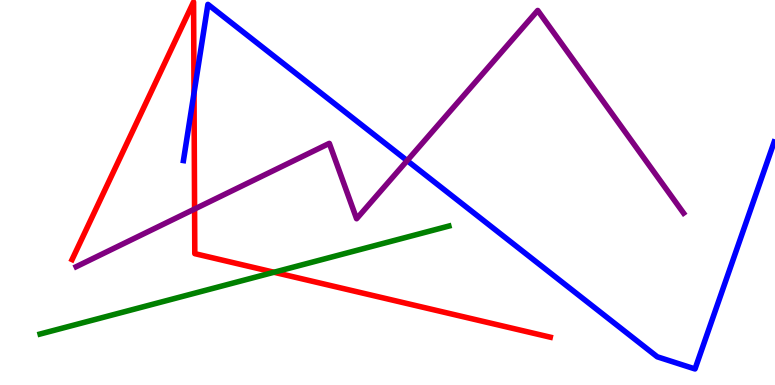[{'lines': ['blue', 'red'], 'intersections': [{'x': 2.5, 'y': 7.58}]}, {'lines': ['green', 'red'], 'intersections': [{'x': 3.54, 'y': 2.93}]}, {'lines': ['purple', 'red'], 'intersections': [{'x': 2.51, 'y': 4.57}]}, {'lines': ['blue', 'green'], 'intersections': []}, {'lines': ['blue', 'purple'], 'intersections': [{'x': 5.25, 'y': 5.83}]}, {'lines': ['green', 'purple'], 'intersections': []}]